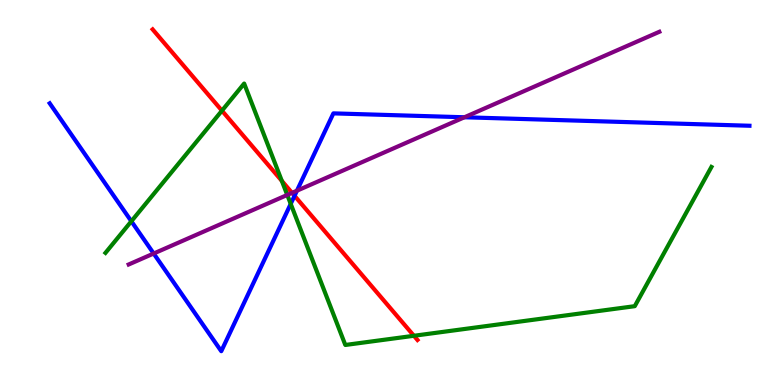[{'lines': ['blue', 'red'], 'intersections': [{'x': 3.8, 'y': 4.91}]}, {'lines': ['green', 'red'], 'intersections': [{'x': 2.86, 'y': 7.13}, {'x': 3.64, 'y': 5.3}, {'x': 5.34, 'y': 1.28}]}, {'lines': ['purple', 'red'], 'intersections': [{'x': 3.77, 'y': 4.99}]}, {'lines': ['blue', 'green'], 'intersections': [{'x': 1.69, 'y': 4.25}, {'x': 3.75, 'y': 4.7}]}, {'lines': ['blue', 'purple'], 'intersections': [{'x': 1.98, 'y': 3.42}, {'x': 3.83, 'y': 5.05}, {'x': 5.99, 'y': 6.95}]}, {'lines': ['green', 'purple'], 'intersections': [{'x': 3.71, 'y': 4.94}]}]